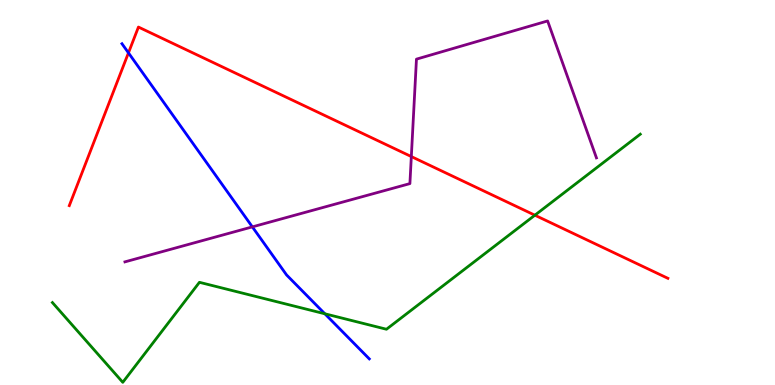[{'lines': ['blue', 'red'], 'intersections': [{'x': 1.66, 'y': 8.63}]}, {'lines': ['green', 'red'], 'intersections': [{'x': 6.9, 'y': 4.41}]}, {'lines': ['purple', 'red'], 'intersections': [{'x': 5.31, 'y': 5.93}]}, {'lines': ['blue', 'green'], 'intersections': [{'x': 4.19, 'y': 1.85}]}, {'lines': ['blue', 'purple'], 'intersections': [{'x': 3.26, 'y': 4.11}]}, {'lines': ['green', 'purple'], 'intersections': []}]